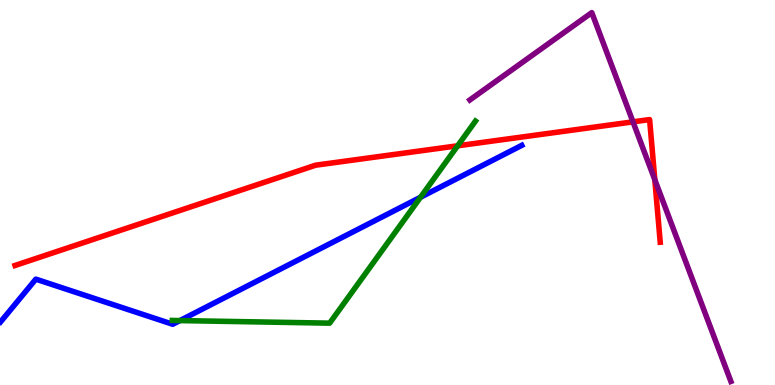[{'lines': ['blue', 'red'], 'intersections': []}, {'lines': ['green', 'red'], 'intersections': [{'x': 5.91, 'y': 6.21}]}, {'lines': ['purple', 'red'], 'intersections': [{'x': 8.17, 'y': 6.83}, {'x': 8.45, 'y': 5.33}]}, {'lines': ['blue', 'green'], 'intersections': [{'x': 2.32, 'y': 1.67}, {'x': 5.43, 'y': 4.88}]}, {'lines': ['blue', 'purple'], 'intersections': []}, {'lines': ['green', 'purple'], 'intersections': []}]